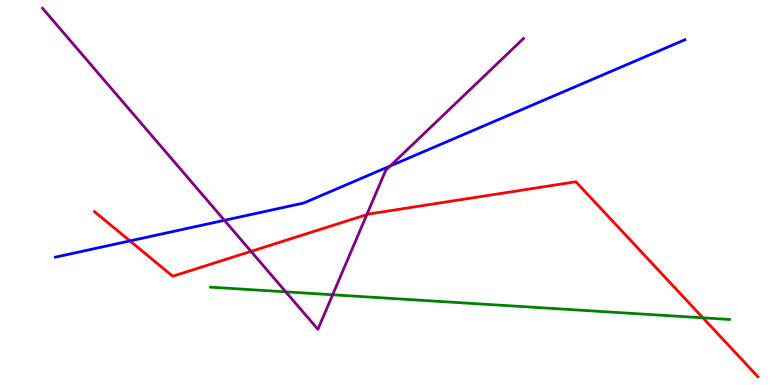[{'lines': ['blue', 'red'], 'intersections': [{'x': 1.68, 'y': 3.74}]}, {'lines': ['green', 'red'], 'intersections': [{'x': 9.07, 'y': 1.74}]}, {'lines': ['purple', 'red'], 'intersections': [{'x': 3.24, 'y': 3.47}, {'x': 4.73, 'y': 4.43}]}, {'lines': ['blue', 'green'], 'intersections': []}, {'lines': ['blue', 'purple'], 'intersections': [{'x': 2.9, 'y': 4.28}, {'x': 5.03, 'y': 5.69}]}, {'lines': ['green', 'purple'], 'intersections': [{'x': 3.69, 'y': 2.42}, {'x': 4.29, 'y': 2.34}]}]